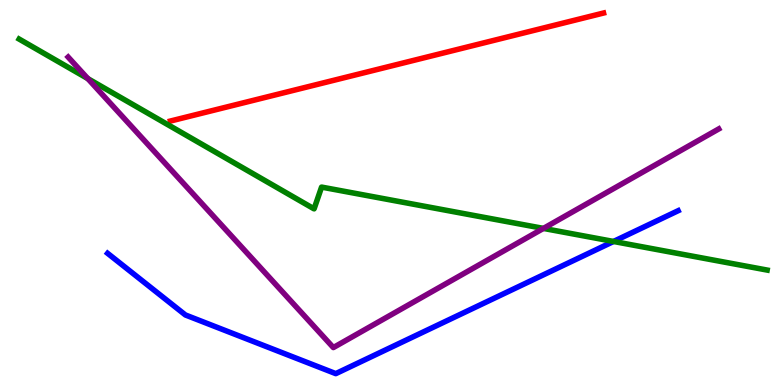[{'lines': ['blue', 'red'], 'intersections': []}, {'lines': ['green', 'red'], 'intersections': []}, {'lines': ['purple', 'red'], 'intersections': []}, {'lines': ['blue', 'green'], 'intersections': [{'x': 7.92, 'y': 3.73}]}, {'lines': ['blue', 'purple'], 'intersections': []}, {'lines': ['green', 'purple'], 'intersections': [{'x': 1.13, 'y': 7.96}, {'x': 7.01, 'y': 4.07}]}]